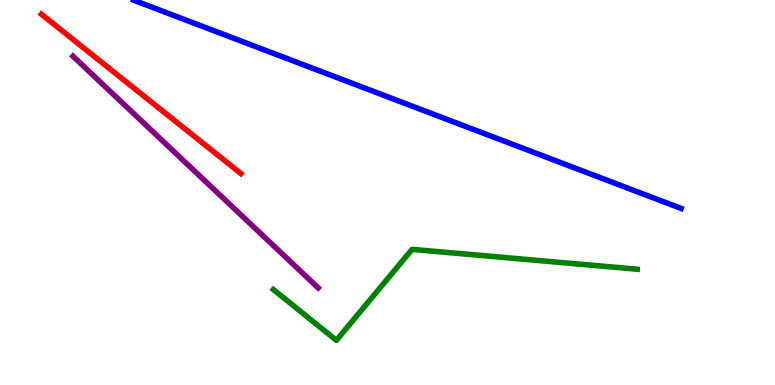[{'lines': ['blue', 'red'], 'intersections': []}, {'lines': ['green', 'red'], 'intersections': []}, {'lines': ['purple', 'red'], 'intersections': []}, {'lines': ['blue', 'green'], 'intersections': []}, {'lines': ['blue', 'purple'], 'intersections': []}, {'lines': ['green', 'purple'], 'intersections': []}]